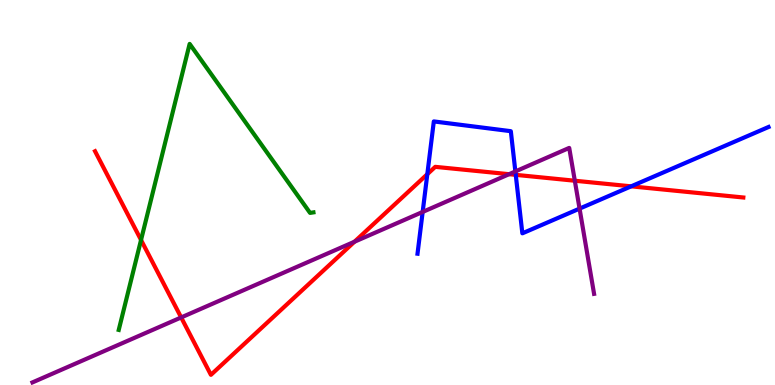[{'lines': ['blue', 'red'], 'intersections': [{'x': 5.51, 'y': 5.48}, {'x': 6.65, 'y': 5.46}, {'x': 8.14, 'y': 5.16}]}, {'lines': ['green', 'red'], 'intersections': [{'x': 1.82, 'y': 3.77}]}, {'lines': ['purple', 'red'], 'intersections': [{'x': 2.34, 'y': 1.75}, {'x': 4.57, 'y': 3.72}, {'x': 6.57, 'y': 5.48}, {'x': 7.42, 'y': 5.31}]}, {'lines': ['blue', 'green'], 'intersections': []}, {'lines': ['blue', 'purple'], 'intersections': [{'x': 5.45, 'y': 4.5}, {'x': 6.65, 'y': 5.55}, {'x': 7.48, 'y': 4.58}]}, {'lines': ['green', 'purple'], 'intersections': []}]